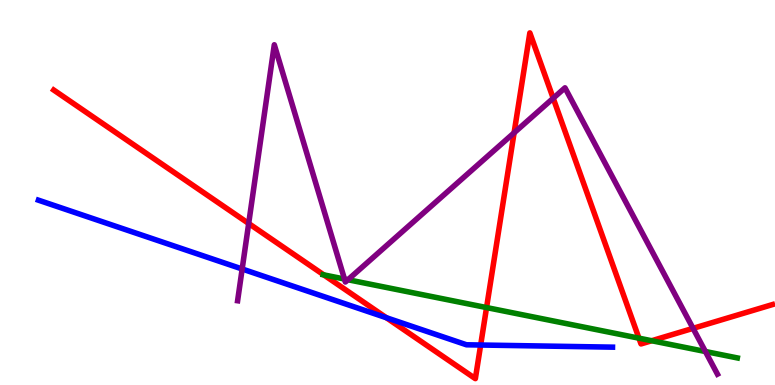[{'lines': ['blue', 'red'], 'intersections': [{'x': 4.99, 'y': 1.75}, {'x': 6.2, 'y': 1.04}]}, {'lines': ['green', 'red'], 'intersections': [{'x': 4.18, 'y': 2.86}, {'x': 6.28, 'y': 2.01}, {'x': 8.24, 'y': 1.22}, {'x': 8.41, 'y': 1.15}]}, {'lines': ['purple', 'red'], 'intersections': [{'x': 3.21, 'y': 4.2}, {'x': 6.63, 'y': 6.55}, {'x': 7.14, 'y': 7.45}, {'x': 8.94, 'y': 1.47}]}, {'lines': ['blue', 'green'], 'intersections': []}, {'lines': ['blue', 'purple'], 'intersections': [{'x': 3.12, 'y': 3.01}]}, {'lines': ['green', 'purple'], 'intersections': [{'x': 4.45, 'y': 2.75}, {'x': 4.49, 'y': 2.73}, {'x': 9.1, 'y': 0.87}]}]